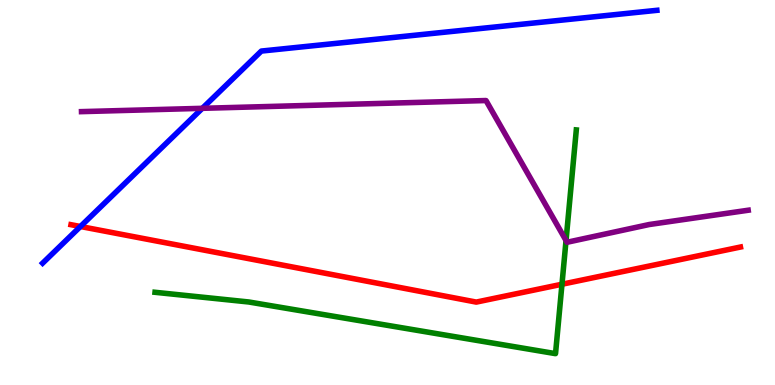[{'lines': ['blue', 'red'], 'intersections': [{'x': 1.04, 'y': 4.12}]}, {'lines': ['green', 'red'], 'intersections': [{'x': 7.25, 'y': 2.62}]}, {'lines': ['purple', 'red'], 'intersections': []}, {'lines': ['blue', 'green'], 'intersections': []}, {'lines': ['blue', 'purple'], 'intersections': [{'x': 2.61, 'y': 7.19}]}, {'lines': ['green', 'purple'], 'intersections': [{'x': 7.3, 'y': 3.75}]}]